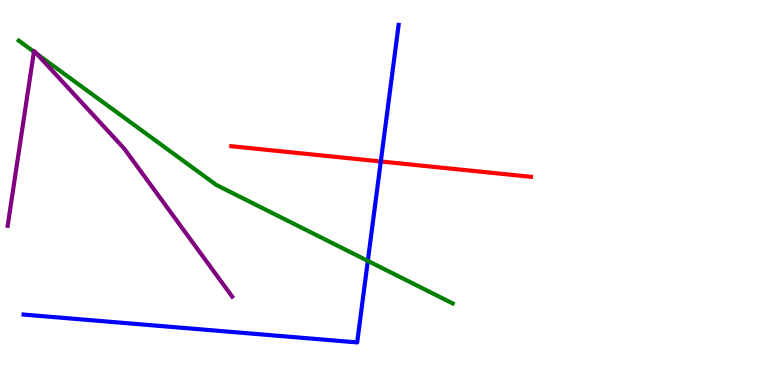[{'lines': ['blue', 'red'], 'intersections': [{'x': 4.91, 'y': 5.81}]}, {'lines': ['green', 'red'], 'intersections': []}, {'lines': ['purple', 'red'], 'intersections': []}, {'lines': ['blue', 'green'], 'intersections': [{'x': 4.75, 'y': 3.22}]}, {'lines': ['blue', 'purple'], 'intersections': []}, {'lines': ['green', 'purple'], 'intersections': [{'x': 0.438, 'y': 8.66}, {'x': 0.473, 'y': 8.6}]}]